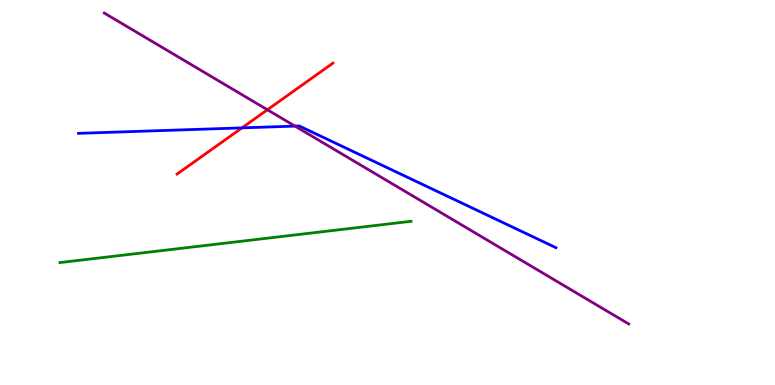[{'lines': ['blue', 'red'], 'intersections': [{'x': 3.12, 'y': 6.68}]}, {'lines': ['green', 'red'], 'intersections': []}, {'lines': ['purple', 'red'], 'intersections': [{'x': 3.45, 'y': 7.15}]}, {'lines': ['blue', 'green'], 'intersections': []}, {'lines': ['blue', 'purple'], 'intersections': [{'x': 3.81, 'y': 6.72}]}, {'lines': ['green', 'purple'], 'intersections': []}]